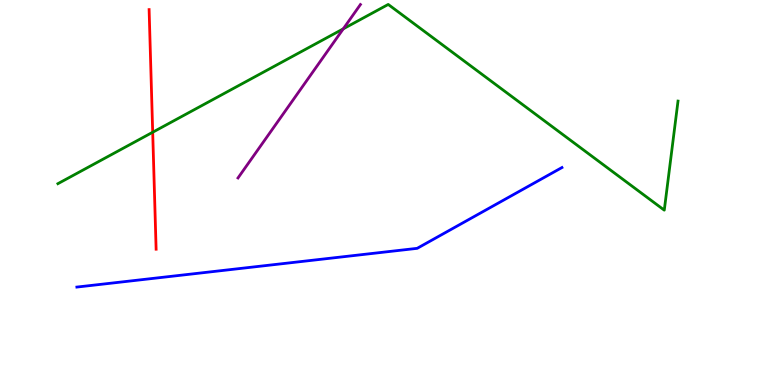[{'lines': ['blue', 'red'], 'intersections': []}, {'lines': ['green', 'red'], 'intersections': [{'x': 1.97, 'y': 6.57}]}, {'lines': ['purple', 'red'], 'intersections': []}, {'lines': ['blue', 'green'], 'intersections': []}, {'lines': ['blue', 'purple'], 'intersections': []}, {'lines': ['green', 'purple'], 'intersections': [{'x': 4.43, 'y': 9.25}]}]